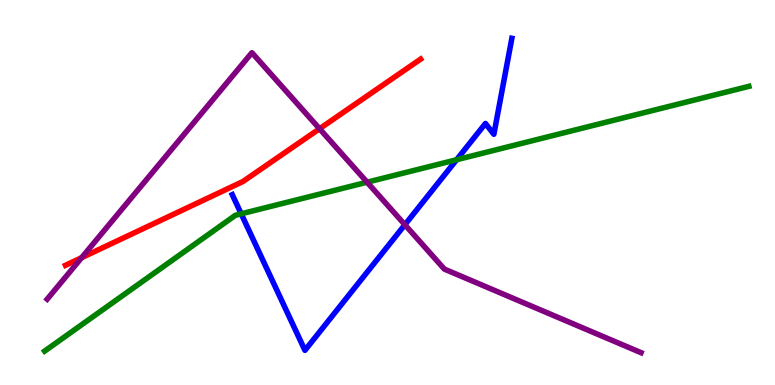[{'lines': ['blue', 'red'], 'intersections': []}, {'lines': ['green', 'red'], 'intersections': []}, {'lines': ['purple', 'red'], 'intersections': [{'x': 1.05, 'y': 3.31}, {'x': 4.12, 'y': 6.66}]}, {'lines': ['blue', 'green'], 'intersections': [{'x': 3.11, 'y': 4.45}, {'x': 5.89, 'y': 5.85}]}, {'lines': ['blue', 'purple'], 'intersections': [{'x': 5.22, 'y': 4.16}]}, {'lines': ['green', 'purple'], 'intersections': [{'x': 4.74, 'y': 5.27}]}]